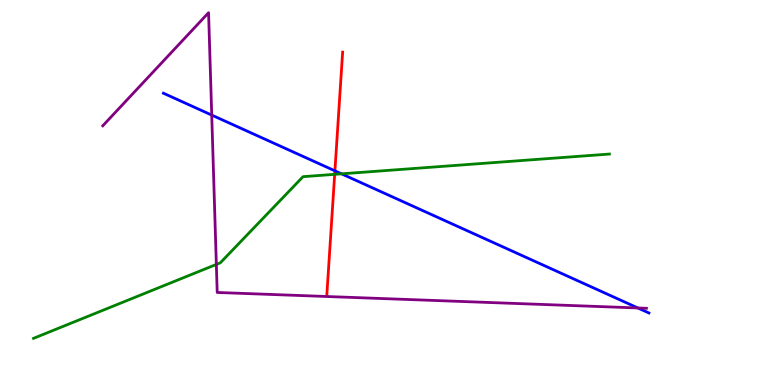[{'lines': ['blue', 'red'], 'intersections': [{'x': 4.32, 'y': 5.56}]}, {'lines': ['green', 'red'], 'intersections': [{'x': 4.32, 'y': 5.47}]}, {'lines': ['purple', 'red'], 'intersections': []}, {'lines': ['blue', 'green'], 'intersections': [{'x': 4.41, 'y': 5.48}]}, {'lines': ['blue', 'purple'], 'intersections': [{'x': 2.73, 'y': 7.01}, {'x': 8.23, 'y': 2.0}]}, {'lines': ['green', 'purple'], 'intersections': [{'x': 2.79, 'y': 3.13}]}]